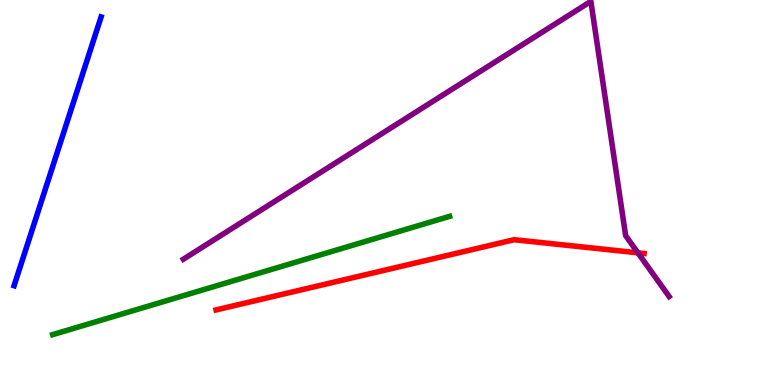[{'lines': ['blue', 'red'], 'intersections': []}, {'lines': ['green', 'red'], 'intersections': []}, {'lines': ['purple', 'red'], 'intersections': [{'x': 8.23, 'y': 3.43}]}, {'lines': ['blue', 'green'], 'intersections': []}, {'lines': ['blue', 'purple'], 'intersections': []}, {'lines': ['green', 'purple'], 'intersections': []}]